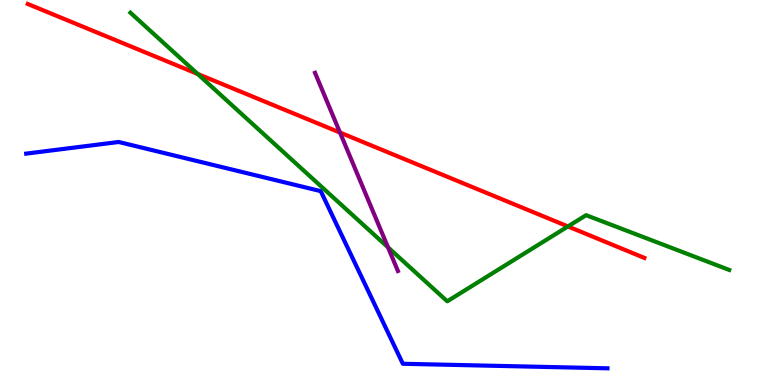[{'lines': ['blue', 'red'], 'intersections': []}, {'lines': ['green', 'red'], 'intersections': [{'x': 2.55, 'y': 8.08}, {'x': 7.33, 'y': 4.12}]}, {'lines': ['purple', 'red'], 'intersections': [{'x': 4.39, 'y': 6.56}]}, {'lines': ['blue', 'green'], 'intersections': []}, {'lines': ['blue', 'purple'], 'intersections': []}, {'lines': ['green', 'purple'], 'intersections': [{'x': 5.01, 'y': 3.58}]}]